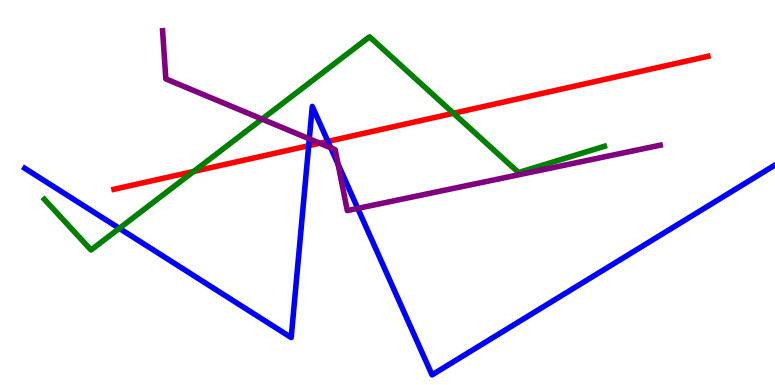[{'lines': ['blue', 'red'], 'intersections': [{'x': 3.98, 'y': 6.22}, {'x': 4.23, 'y': 6.33}]}, {'lines': ['green', 'red'], 'intersections': [{'x': 2.5, 'y': 5.55}, {'x': 5.85, 'y': 7.06}]}, {'lines': ['purple', 'red'], 'intersections': [{'x': 4.13, 'y': 6.28}]}, {'lines': ['blue', 'green'], 'intersections': [{'x': 1.54, 'y': 4.07}]}, {'lines': ['blue', 'purple'], 'intersections': [{'x': 3.99, 'y': 6.39}, {'x': 4.27, 'y': 6.16}, {'x': 4.36, 'y': 5.73}, {'x': 4.62, 'y': 4.59}]}, {'lines': ['green', 'purple'], 'intersections': [{'x': 3.38, 'y': 6.91}]}]